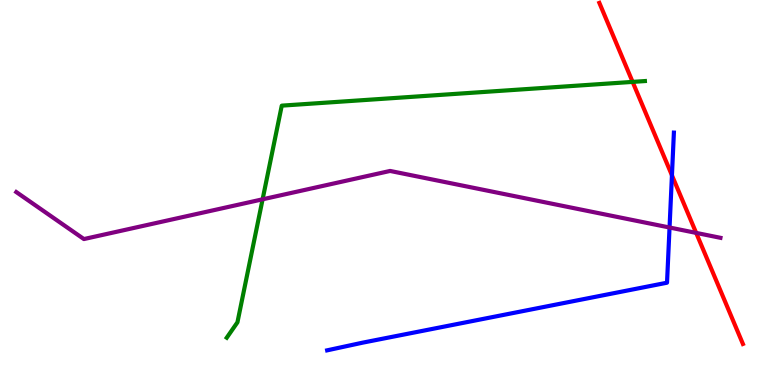[{'lines': ['blue', 'red'], 'intersections': [{'x': 8.67, 'y': 5.45}]}, {'lines': ['green', 'red'], 'intersections': [{'x': 8.16, 'y': 7.87}]}, {'lines': ['purple', 'red'], 'intersections': [{'x': 8.98, 'y': 3.95}]}, {'lines': ['blue', 'green'], 'intersections': []}, {'lines': ['blue', 'purple'], 'intersections': [{'x': 8.64, 'y': 4.09}]}, {'lines': ['green', 'purple'], 'intersections': [{'x': 3.39, 'y': 4.82}]}]